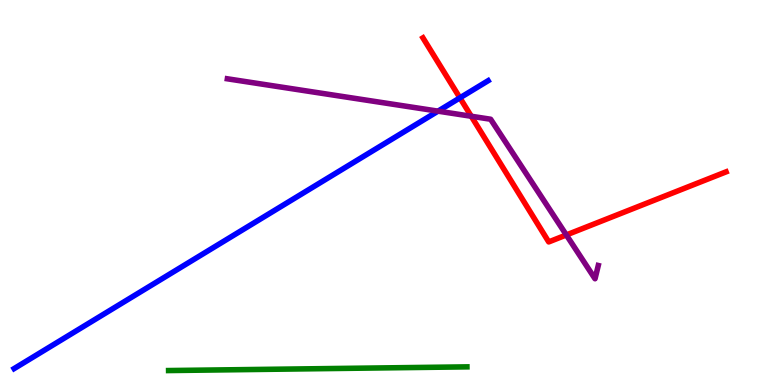[{'lines': ['blue', 'red'], 'intersections': [{'x': 5.93, 'y': 7.46}]}, {'lines': ['green', 'red'], 'intersections': []}, {'lines': ['purple', 'red'], 'intersections': [{'x': 6.08, 'y': 6.98}, {'x': 7.31, 'y': 3.9}]}, {'lines': ['blue', 'green'], 'intersections': []}, {'lines': ['blue', 'purple'], 'intersections': [{'x': 5.65, 'y': 7.11}]}, {'lines': ['green', 'purple'], 'intersections': []}]